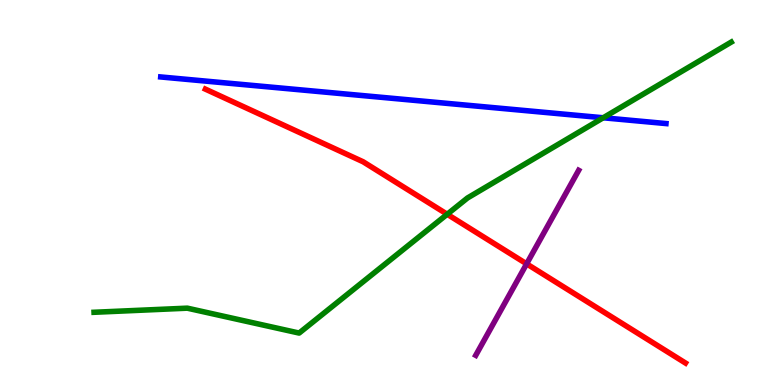[{'lines': ['blue', 'red'], 'intersections': []}, {'lines': ['green', 'red'], 'intersections': [{'x': 5.77, 'y': 4.43}]}, {'lines': ['purple', 'red'], 'intersections': [{'x': 6.8, 'y': 3.15}]}, {'lines': ['blue', 'green'], 'intersections': [{'x': 7.78, 'y': 6.94}]}, {'lines': ['blue', 'purple'], 'intersections': []}, {'lines': ['green', 'purple'], 'intersections': []}]